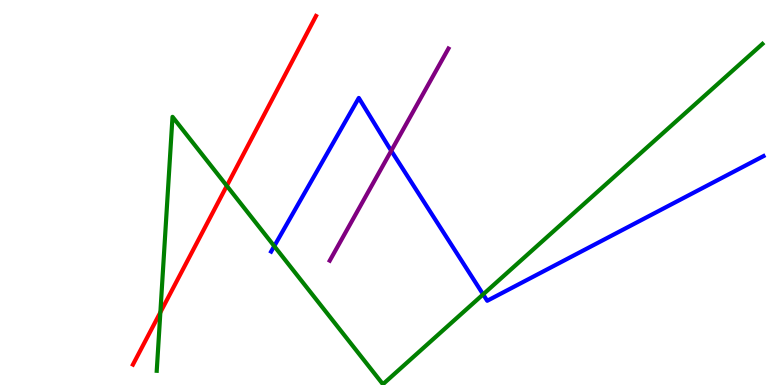[{'lines': ['blue', 'red'], 'intersections': []}, {'lines': ['green', 'red'], 'intersections': [{'x': 2.07, 'y': 1.89}, {'x': 2.93, 'y': 5.17}]}, {'lines': ['purple', 'red'], 'intersections': []}, {'lines': ['blue', 'green'], 'intersections': [{'x': 3.54, 'y': 3.61}, {'x': 6.23, 'y': 2.35}]}, {'lines': ['blue', 'purple'], 'intersections': [{'x': 5.05, 'y': 6.08}]}, {'lines': ['green', 'purple'], 'intersections': []}]